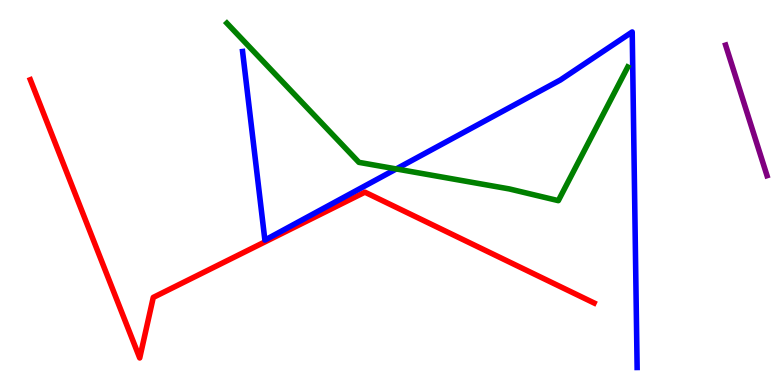[{'lines': ['blue', 'red'], 'intersections': []}, {'lines': ['green', 'red'], 'intersections': []}, {'lines': ['purple', 'red'], 'intersections': []}, {'lines': ['blue', 'green'], 'intersections': [{'x': 5.11, 'y': 5.61}]}, {'lines': ['blue', 'purple'], 'intersections': []}, {'lines': ['green', 'purple'], 'intersections': []}]